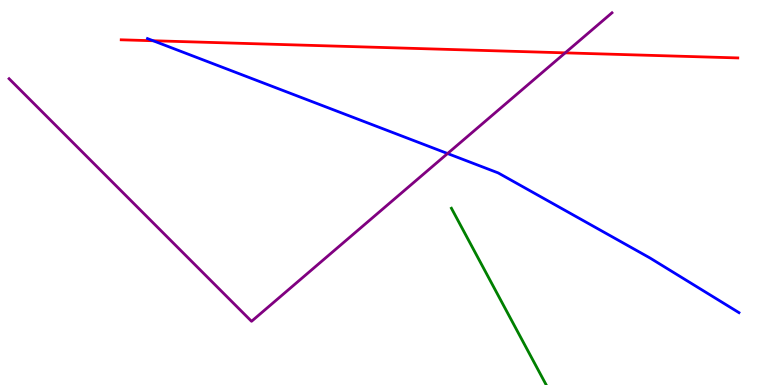[{'lines': ['blue', 'red'], 'intersections': [{'x': 1.98, 'y': 8.94}]}, {'lines': ['green', 'red'], 'intersections': []}, {'lines': ['purple', 'red'], 'intersections': [{'x': 7.29, 'y': 8.63}]}, {'lines': ['blue', 'green'], 'intersections': []}, {'lines': ['blue', 'purple'], 'intersections': [{'x': 5.78, 'y': 6.01}]}, {'lines': ['green', 'purple'], 'intersections': []}]